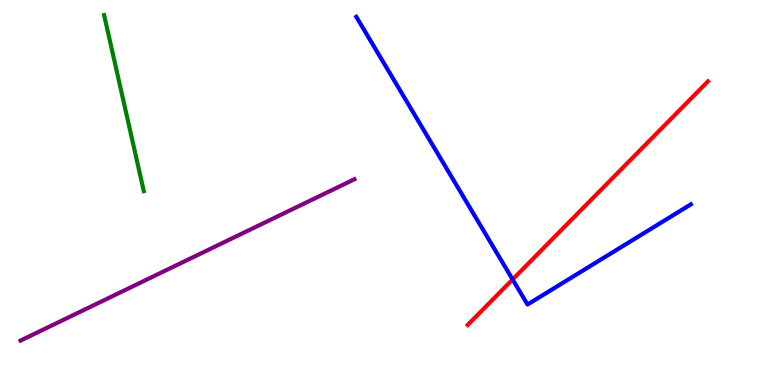[{'lines': ['blue', 'red'], 'intersections': [{'x': 6.61, 'y': 2.74}]}, {'lines': ['green', 'red'], 'intersections': []}, {'lines': ['purple', 'red'], 'intersections': []}, {'lines': ['blue', 'green'], 'intersections': []}, {'lines': ['blue', 'purple'], 'intersections': []}, {'lines': ['green', 'purple'], 'intersections': []}]